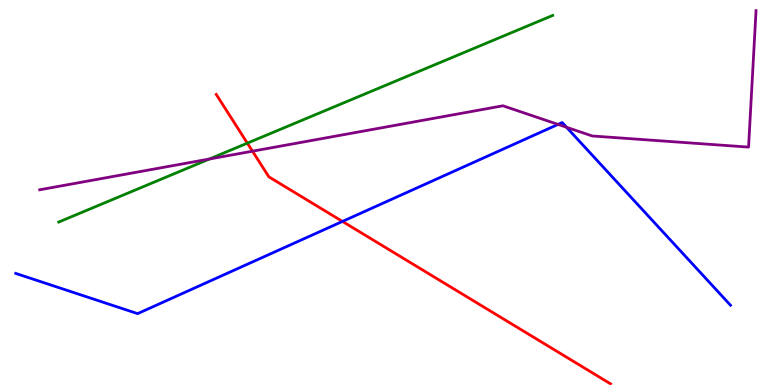[{'lines': ['blue', 'red'], 'intersections': [{'x': 4.42, 'y': 4.25}]}, {'lines': ['green', 'red'], 'intersections': [{'x': 3.19, 'y': 6.28}]}, {'lines': ['purple', 'red'], 'intersections': [{'x': 3.26, 'y': 6.07}]}, {'lines': ['blue', 'green'], 'intersections': []}, {'lines': ['blue', 'purple'], 'intersections': [{'x': 7.2, 'y': 6.77}, {'x': 7.31, 'y': 6.69}]}, {'lines': ['green', 'purple'], 'intersections': [{'x': 2.7, 'y': 5.87}]}]